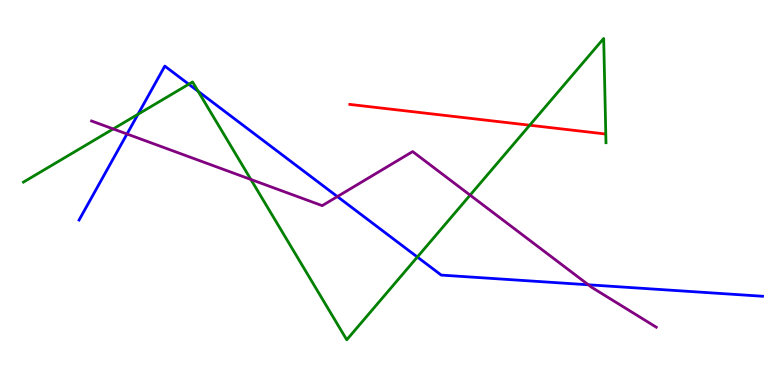[{'lines': ['blue', 'red'], 'intersections': []}, {'lines': ['green', 'red'], 'intersections': [{'x': 6.83, 'y': 6.75}]}, {'lines': ['purple', 'red'], 'intersections': []}, {'lines': ['blue', 'green'], 'intersections': [{'x': 1.78, 'y': 7.03}, {'x': 2.44, 'y': 7.81}, {'x': 2.56, 'y': 7.63}, {'x': 5.39, 'y': 3.32}]}, {'lines': ['blue', 'purple'], 'intersections': [{'x': 1.64, 'y': 6.52}, {'x': 4.35, 'y': 4.89}, {'x': 7.59, 'y': 2.6}]}, {'lines': ['green', 'purple'], 'intersections': [{'x': 1.46, 'y': 6.65}, {'x': 3.24, 'y': 5.34}, {'x': 6.07, 'y': 4.93}]}]